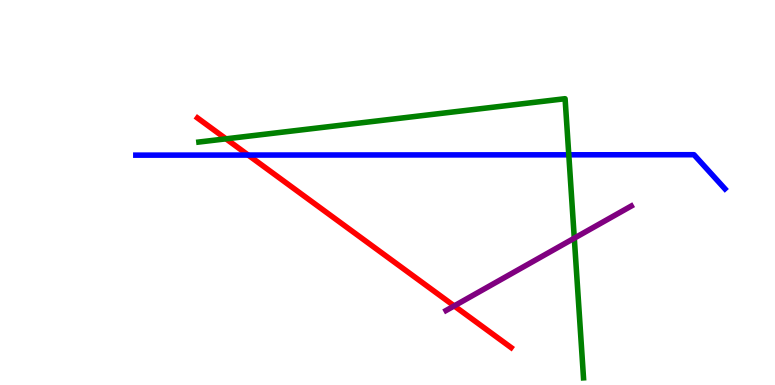[{'lines': ['blue', 'red'], 'intersections': [{'x': 3.2, 'y': 5.97}]}, {'lines': ['green', 'red'], 'intersections': [{'x': 2.92, 'y': 6.39}]}, {'lines': ['purple', 'red'], 'intersections': [{'x': 5.86, 'y': 2.05}]}, {'lines': ['blue', 'green'], 'intersections': [{'x': 7.34, 'y': 5.98}]}, {'lines': ['blue', 'purple'], 'intersections': []}, {'lines': ['green', 'purple'], 'intersections': [{'x': 7.41, 'y': 3.81}]}]